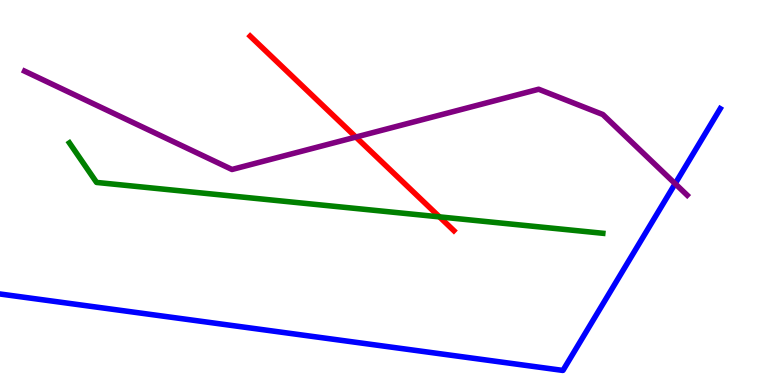[{'lines': ['blue', 'red'], 'intersections': []}, {'lines': ['green', 'red'], 'intersections': [{'x': 5.67, 'y': 4.37}]}, {'lines': ['purple', 'red'], 'intersections': [{'x': 4.59, 'y': 6.44}]}, {'lines': ['blue', 'green'], 'intersections': []}, {'lines': ['blue', 'purple'], 'intersections': [{'x': 8.71, 'y': 5.23}]}, {'lines': ['green', 'purple'], 'intersections': []}]